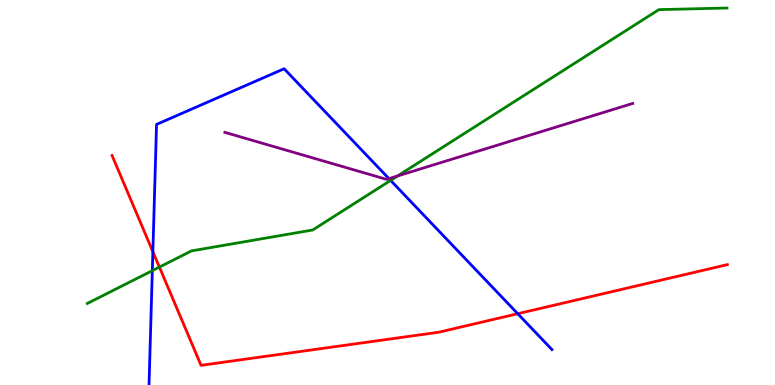[{'lines': ['blue', 'red'], 'intersections': [{'x': 1.97, 'y': 3.46}, {'x': 6.68, 'y': 1.85}]}, {'lines': ['green', 'red'], 'intersections': [{'x': 2.06, 'y': 3.06}]}, {'lines': ['purple', 'red'], 'intersections': []}, {'lines': ['blue', 'green'], 'intersections': [{'x': 1.97, 'y': 2.97}, {'x': 5.04, 'y': 5.31}]}, {'lines': ['blue', 'purple'], 'intersections': [{'x': 5.02, 'y': 5.36}]}, {'lines': ['green', 'purple'], 'intersections': [{'x': 5.13, 'y': 5.43}]}]